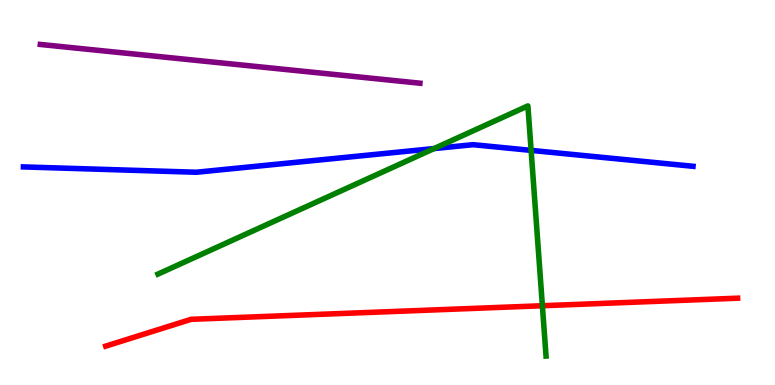[{'lines': ['blue', 'red'], 'intersections': []}, {'lines': ['green', 'red'], 'intersections': [{'x': 7.0, 'y': 2.06}]}, {'lines': ['purple', 'red'], 'intersections': []}, {'lines': ['blue', 'green'], 'intersections': [{'x': 5.6, 'y': 6.14}, {'x': 6.85, 'y': 6.09}]}, {'lines': ['blue', 'purple'], 'intersections': []}, {'lines': ['green', 'purple'], 'intersections': []}]